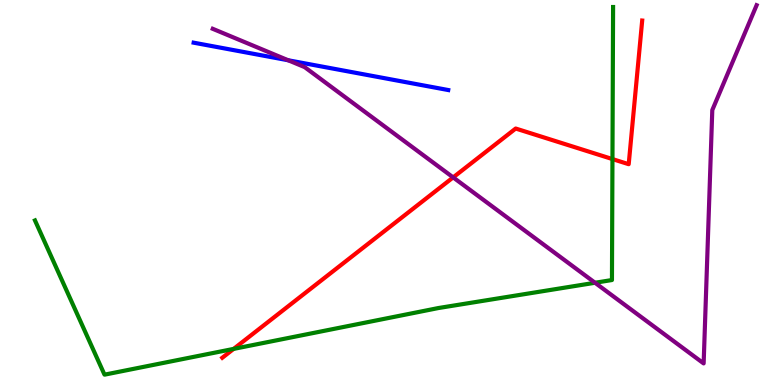[{'lines': ['blue', 'red'], 'intersections': []}, {'lines': ['green', 'red'], 'intersections': [{'x': 3.01, 'y': 0.938}, {'x': 7.9, 'y': 5.87}]}, {'lines': ['purple', 'red'], 'intersections': [{'x': 5.85, 'y': 5.39}]}, {'lines': ['blue', 'green'], 'intersections': []}, {'lines': ['blue', 'purple'], 'intersections': [{'x': 3.72, 'y': 8.43}]}, {'lines': ['green', 'purple'], 'intersections': [{'x': 7.68, 'y': 2.66}]}]